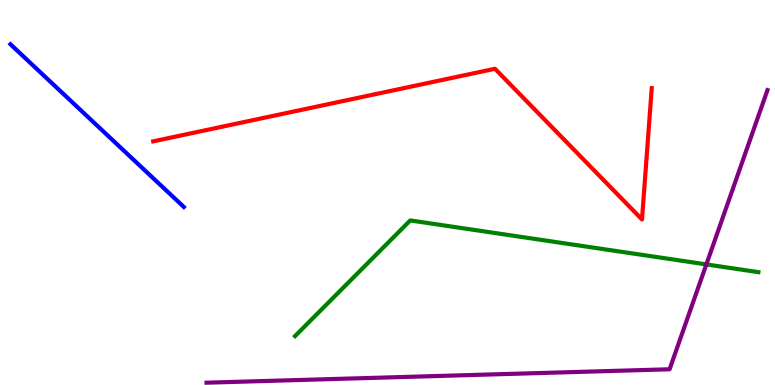[{'lines': ['blue', 'red'], 'intersections': []}, {'lines': ['green', 'red'], 'intersections': []}, {'lines': ['purple', 'red'], 'intersections': []}, {'lines': ['blue', 'green'], 'intersections': []}, {'lines': ['blue', 'purple'], 'intersections': []}, {'lines': ['green', 'purple'], 'intersections': [{'x': 9.11, 'y': 3.13}]}]